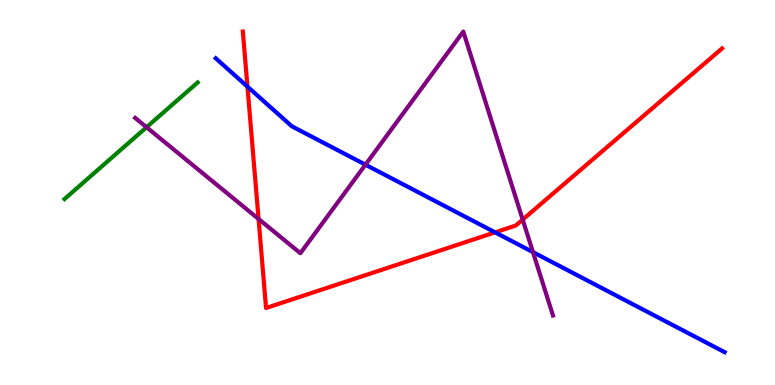[{'lines': ['blue', 'red'], 'intersections': [{'x': 3.19, 'y': 7.75}, {'x': 6.39, 'y': 3.96}]}, {'lines': ['green', 'red'], 'intersections': []}, {'lines': ['purple', 'red'], 'intersections': [{'x': 3.34, 'y': 4.31}, {'x': 6.74, 'y': 4.3}]}, {'lines': ['blue', 'green'], 'intersections': []}, {'lines': ['blue', 'purple'], 'intersections': [{'x': 4.72, 'y': 5.72}, {'x': 6.88, 'y': 3.45}]}, {'lines': ['green', 'purple'], 'intersections': [{'x': 1.89, 'y': 6.7}]}]